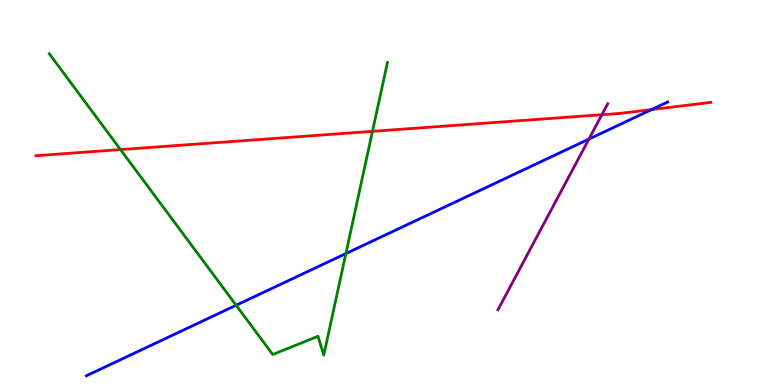[{'lines': ['blue', 'red'], 'intersections': [{'x': 8.41, 'y': 7.15}]}, {'lines': ['green', 'red'], 'intersections': [{'x': 1.55, 'y': 6.11}, {'x': 4.81, 'y': 6.59}]}, {'lines': ['purple', 'red'], 'intersections': [{'x': 7.77, 'y': 7.02}]}, {'lines': ['blue', 'green'], 'intersections': [{'x': 3.05, 'y': 2.07}, {'x': 4.46, 'y': 3.41}]}, {'lines': ['blue', 'purple'], 'intersections': [{'x': 7.6, 'y': 6.39}]}, {'lines': ['green', 'purple'], 'intersections': []}]